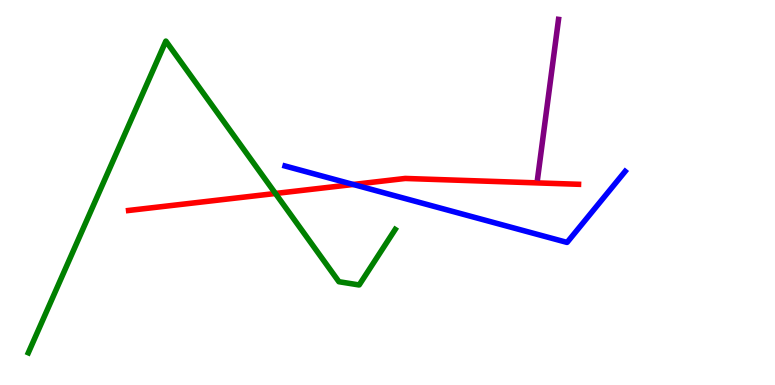[{'lines': ['blue', 'red'], 'intersections': [{'x': 4.56, 'y': 5.21}]}, {'lines': ['green', 'red'], 'intersections': [{'x': 3.55, 'y': 4.97}]}, {'lines': ['purple', 'red'], 'intersections': []}, {'lines': ['blue', 'green'], 'intersections': []}, {'lines': ['blue', 'purple'], 'intersections': []}, {'lines': ['green', 'purple'], 'intersections': []}]